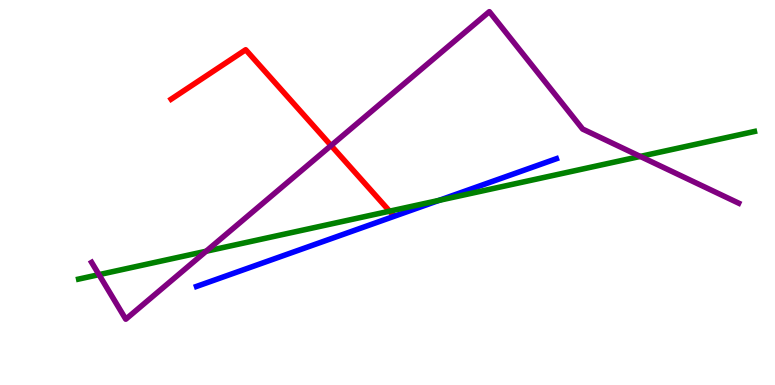[{'lines': ['blue', 'red'], 'intersections': []}, {'lines': ['green', 'red'], 'intersections': [{'x': 5.03, 'y': 4.51}]}, {'lines': ['purple', 'red'], 'intersections': [{'x': 4.27, 'y': 6.22}]}, {'lines': ['blue', 'green'], 'intersections': [{'x': 5.66, 'y': 4.8}]}, {'lines': ['blue', 'purple'], 'intersections': []}, {'lines': ['green', 'purple'], 'intersections': [{'x': 1.28, 'y': 2.87}, {'x': 2.66, 'y': 3.47}, {'x': 8.26, 'y': 5.94}]}]